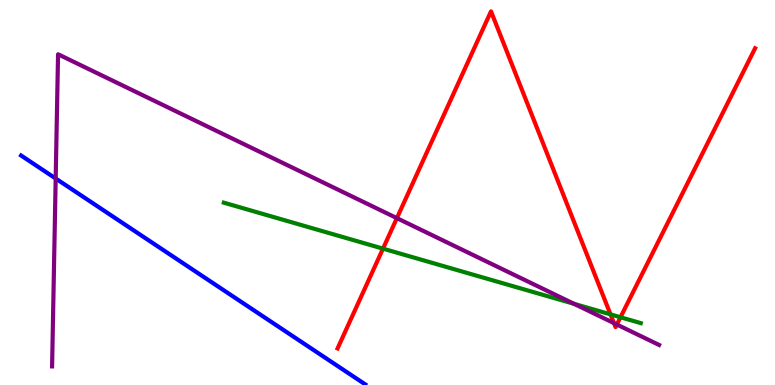[{'lines': ['blue', 'red'], 'intersections': []}, {'lines': ['green', 'red'], 'intersections': [{'x': 4.94, 'y': 3.54}, {'x': 7.88, 'y': 1.83}, {'x': 8.01, 'y': 1.76}]}, {'lines': ['purple', 'red'], 'intersections': [{'x': 5.12, 'y': 4.33}, {'x': 7.92, 'y': 1.61}, {'x': 7.96, 'y': 1.57}]}, {'lines': ['blue', 'green'], 'intersections': []}, {'lines': ['blue', 'purple'], 'intersections': [{'x': 0.719, 'y': 5.36}]}, {'lines': ['green', 'purple'], 'intersections': [{'x': 7.41, 'y': 2.11}]}]